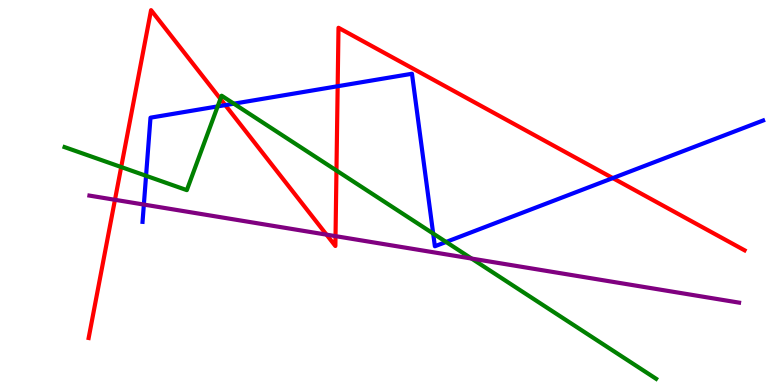[{'lines': ['blue', 'red'], 'intersections': [{'x': 2.91, 'y': 7.27}, {'x': 4.36, 'y': 7.76}, {'x': 7.91, 'y': 5.37}]}, {'lines': ['green', 'red'], 'intersections': [{'x': 1.56, 'y': 5.66}, {'x': 2.84, 'y': 7.43}, {'x': 4.34, 'y': 5.57}]}, {'lines': ['purple', 'red'], 'intersections': [{'x': 1.48, 'y': 4.81}, {'x': 4.21, 'y': 3.91}, {'x': 4.33, 'y': 3.87}]}, {'lines': ['blue', 'green'], 'intersections': [{'x': 1.88, 'y': 5.43}, {'x': 2.81, 'y': 7.24}, {'x': 3.02, 'y': 7.31}, {'x': 5.59, 'y': 3.93}, {'x': 5.76, 'y': 3.72}]}, {'lines': ['blue', 'purple'], 'intersections': [{'x': 1.86, 'y': 4.69}]}, {'lines': ['green', 'purple'], 'intersections': [{'x': 6.08, 'y': 3.28}]}]